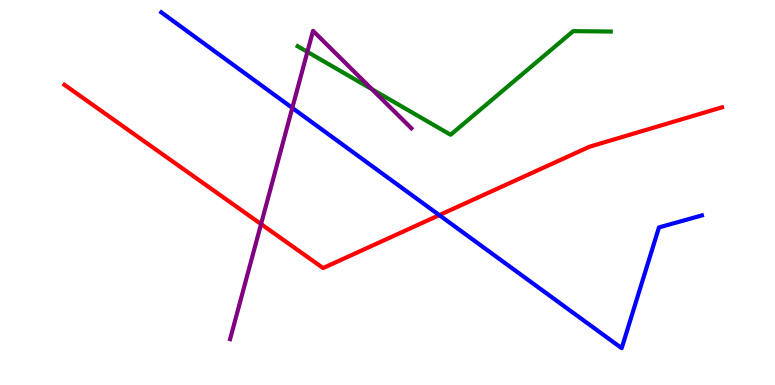[{'lines': ['blue', 'red'], 'intersections': [{'x': 5.67, 'y': 4.41}]}, {'lines': ['green', 'red'], 'intersections': []}, {'lines': ['purple', 'red'], 'intersections': [{'x': 3.37, 'y': 4.18}]}, {'lines': ['blue', 'green'], 'intersections': []}, {'lines': ['blue', 'purple'], 'intersections': [{'x': 3.77, 'y': 7.2}]}, {'lines': ['green', 'purple'], 'intersections': [{'x': 3.97, 'y': 8.65}, {'x': 4.8, 'y': 7.68}]}]